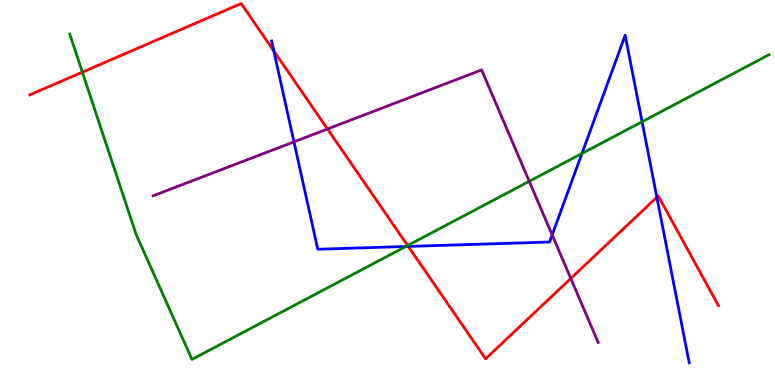[{'lines': ['blue', 'red'], 'intersections': [{'x': 3.53, 'y': 8.67}, {'x': 5.27, 'y': 3.6}, {'x': 8.48, 'y': 4.88}]}, {'lines': ['green', 'red'], 'intersections': [{'x': 1.06, 'y': 8.13}, {'x': 5.26, 'y': 3.62}]}, {'lines': ['purple', 'red'], 'intersections': [{'x': 4.23, 'y': 6.65}, {'x': 7.37, 'y': 2.77}]}, {'lines': ['blue', 'green'], 'intersections': [{'x': 5.24, 'y': 3.6}, {'x': 7.51, 'y': 6.01}, {'x': 8.28, 'y': 6.84}]}, {'lines': ['blue', 'purple'], 'intersections': [{'x': 3.79, 'y': 6.32}, {'x': 7.12, 'y': 3.9}]}, {'lines': ['green', 'purple'], 'intersections': [{'x': 6.83, 'y': 5.29}]}]